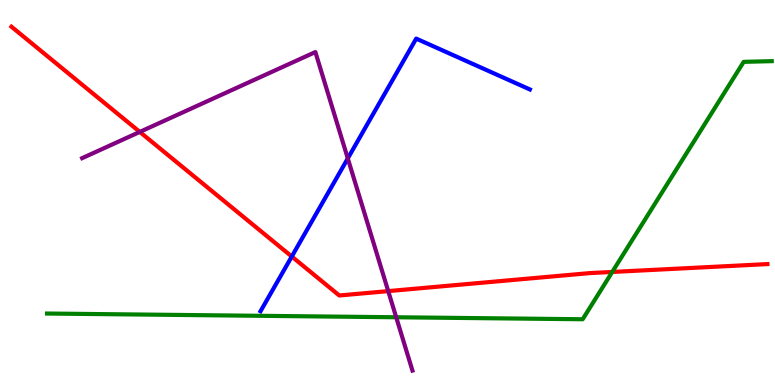[{'lines': ['blue', 'red'], 'intersections': [{'x': 3.76, 'y': 3.34}]}, {'lines': ['green', 'red'], 'intersections': [{'x': 7.9, 'y': 2.94}]}, {'lines': ['purple', 'red'], 'intersections': [{'x': 1.8, 'y': 6.57}, {'x': 5.01, 'y': 2.44}]}, {'lines': ['blue', 'green'], 'intersections': []}, {'lines': ['blue', 'purple'], 'intersections': [{'x': 4.49, 'y': 5.89}]}, {'lines': ['green', 'purple'], 'intersections': [{'x': 5.11, 'y': 1.76}]}]